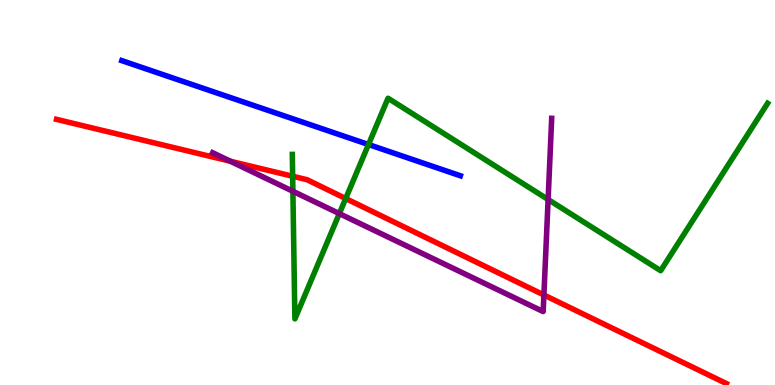[{'lines': ['blue', 'red'], 'intersections': []}, {'lines': ['green', 'red'], 'intersections': [{'x': 3.78, 'y': 5.42}, {'x': 4.46, 'y': 4.84}]}, {'lines': ['purple', 'red'], 'intersections': [{'x': 2.97, 'y': 5.81}, {'x': 7.02, 'y': 2.34}]}, {'lines': ['blue', 'green'], 'intersections': [{'x': 4.75, 'y': 6.25}]}, {'lines': ['blue', 'purple'], 'intersections': []}, {'lines': ['green', 'purple'], 'intersections': [{'x': 3.78, 'y': 5.03}, {'x': 4.38, 'y': 4.45}, {'x': 7.07, 'y': 4.82}]}]